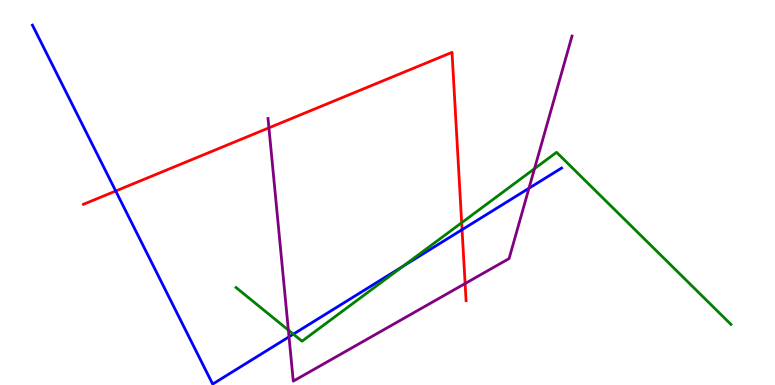[{'lines': ['blue', 'red'], 'intersections': [{'x': 1.49, 'y': 5.04}, {'x': 5.96, 'y': 4.03}]}, {'lines': ['green', 'red'], 'intersections': [{'x': 5.96, 'y': 4.21}]}, {'lines': ['purple', 'red'], 'intersections': [{'x': 3.47, 'y': 6.68}, {'x': 6.0, 'y': 2.64}]}, {'lines': ['blue', 'green'], 'intersections': [{'x': 3.79, 'y': 1.32}, {'x': 5.2, 'y': 3.09}]}, {'lines': ['blue', 'purple'], 'intersections': [{'x': 3.73, 'y': 1.25}, {'x': 6.83, 'y': 5.11}]}, {'lines': ['green', 'purple'], 'intersections': [{'x': 3.72, 'y': 1.43}, {'x': 6.9, 'y': 5.62}]}]